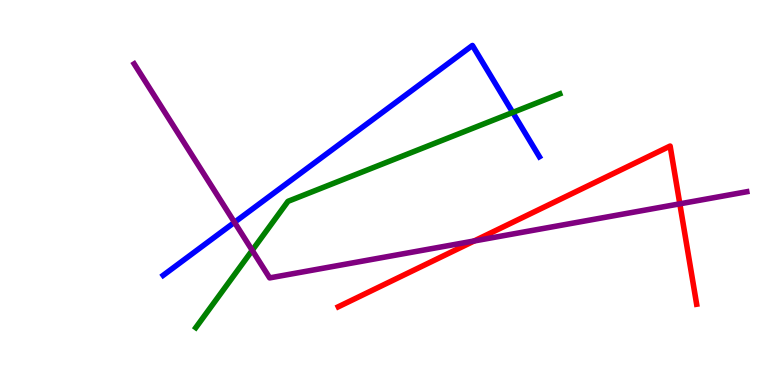[{'lines': ['blue', 'red'], 'intersections': []}, {'lines': ['green', 'red'], 'intersections': []}, {'lines': ['purple', 'red'], 'intersections': [{'x': 6.12, 'y': 3.74}, {'x': 8.77, 'y': 4.71}]}, {'lines': ['blue', 'green'], 'intersections': [{'x': 6.62, 'y': 7.08}]}, {'lines': ['blue', 'purple'], 'intersections': [{'x': 3.03, 'y': 4.23}]}, {'lines': ['green', 'purple'], 'intersections': [{'x': 3.25, 'y': 3.5}]}]